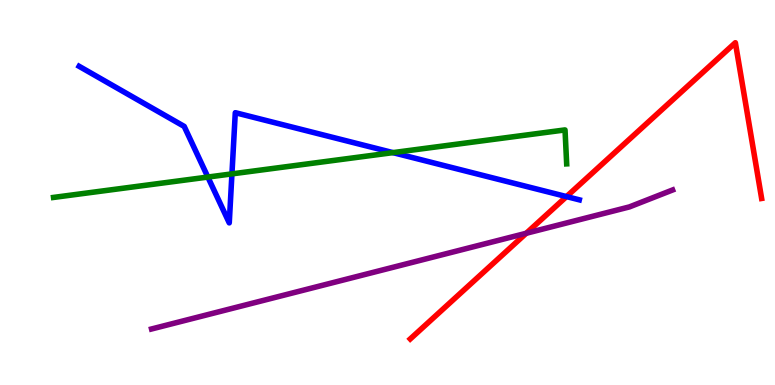[{'lines': ['blue', 'red'], 'intersections': [{'x': 7.31, 'y': 4.89}]}, {'lines': ['green', 'red'], 'intersections': []}, {'lines': ['purple', 'red'], 'intersections': [{'x': 6.79, 'y': 3.94}]}, {'lines': ['blue', 'green'], 'intersections': [{'x': 2.68, 'y': 5.4}, {'x': 2.99, 'y': 5.48}, {'x': 5.07, 'y': 6.04}]}, {'lines': ['blue', 'purple'], 'intersections': []}, {'lines': ['green', 'purple'], 'intersections': []}]